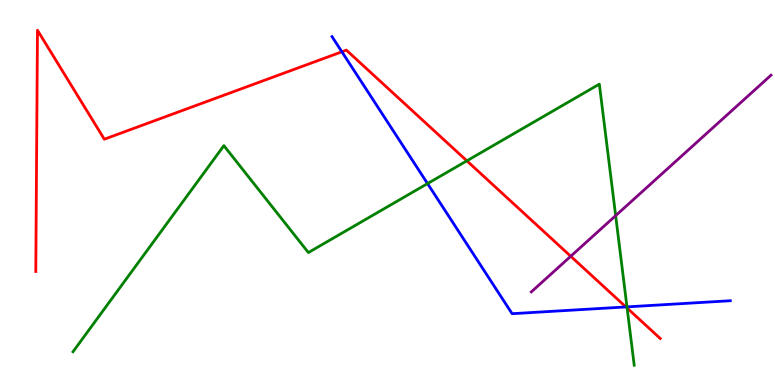[{'lines': ['blue', 'red'], 'intersections': [{'x': 4.41, 'y': 8.65}, {'x': 8.08, 'y': 2.03}]}, {'lines': ['green', 'red'], 'intersections': [{'x': 6.02, 'y': 5.82}, {'x': 8.09, 'y': 2.0}]}, {'lines': ['purple', 'red'], 'intersections': [{'x': 7.36, 'y': 3.34}]}, {'lines': ['blue', 'green'], 'intersections': [{'x': 5.52, 'y': 5.23}, {'x': 8.09, 'y': 2.03}]}, {'lines': ['blue', 'purple'], 'intersections': []}, {'lines': ['green', 'purple'], 'intersections': [{'x': 7.94, 'y': 4.4}]}]